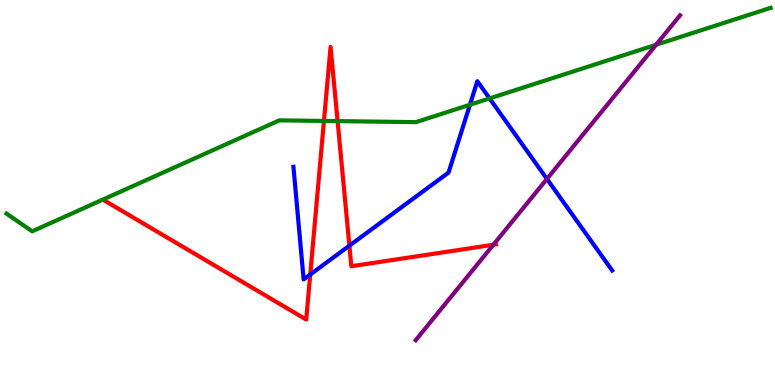[{'lines': ['blue', 'red'], 'intersections': [{'x': 4.0, 'y': 2.87}, {'x': 4.51, 'y': 3.62}]}, {'lines': ['green', 'red'], 'intersections': [{'x': 4.18, 'y': 6.86}, {'x': 4.36, 'y': 6.85}]}, {'lines': ['purple', 'red'], 'intersections': [{'x': 6.37, 'y': 3.64}]}, {'lines': ['blue', 'green'], 'intersections': [{'x': 6.06, 'y': 7.28}, {'x': 6.32, 'y': 7.44}]}, {'lines': ['blue', 'purple'], 'intersections': [{'x': 7.06, 'y': 5.35}]}, {'lines': ['green', 'purple'], 'intersections': [{'x': 8.47, 'y': 8.84}]}]